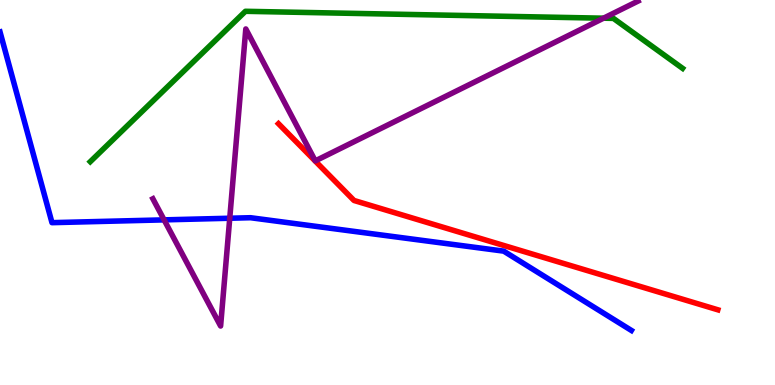[{'lines': ['blue', 'red'], 'intersections': []}, {'lines': ['green', 'red'], 'intersections': []}, {'lines': ['purple', 'red'], 'intersections': []}, {'lines': ['blue', 'green'], 'intersections': []}, {'lines': ['blue', 'purple'], 'intersections': [{'x': 2.12, 'y': 4.29}, {'x': 2.96, 'y': 4.33}]}, {'lines': ['green', 'purple'], 'intersections': [{'x': 7.79, 'y': 9.53}]}]